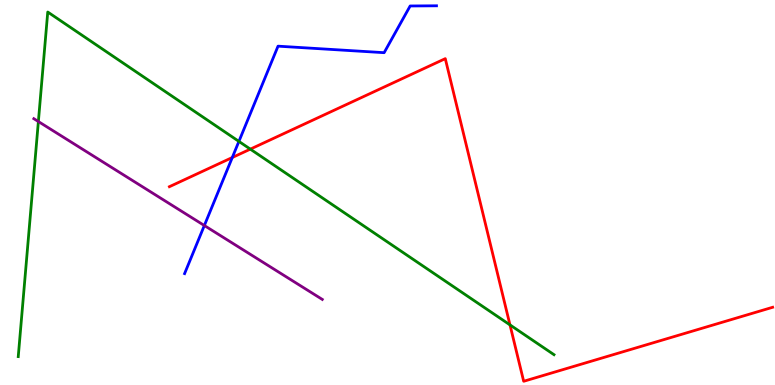[{'lines': ['blue', 'red'], 'intersections': [{'x': 3.0, 'y': 5.91}]}, {'lines': ['green', 'red'], 'intersections': [{'x': 3.23, 'y': 6.13}, {'x': 6.58, 'y': 1.56}]}, {'lines': ['purple', 'red'], 'intersections': []}, {'lines': ['blue', 'green'], 'intersections': [{'x': 3.08, 'y': 6.33}]}, {'lines': ['blue', 'purple'], 'intersections': [{'x': 2.64, 'y': 4.14}]}, {'lines': ['green', 'purple'], 'intersections': [{'x': 0.495, 'y': 6.84}]}]